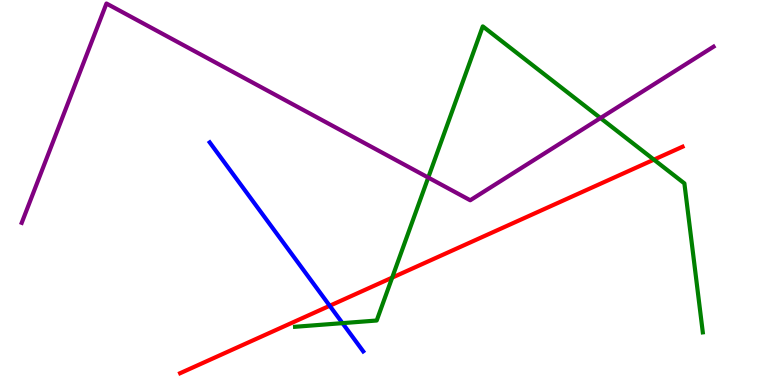[{'lines': ['blue', 'red'], 'intersections': [{'x': 4.25, 'y': 2.06}]}, {'lines': ['green', 'red'], 'intersections': [{'x': 5.06, 'y': 2.79}, {'x': 8.44, 'y': 5.85}]}, {'lines': ['purple', 'red'], 'intersections': []}, {'lines': ['blue', 'green'], 'intersections': [{'x': 4.42, 'y': 1.61}]}, {'lines': ['blue', 'purple'], 'intersections': []}, {'lines': ['green', 'purple'], 'intersections': [{'x': 5.53, 'y': 5.39}, {'x': 7.75, 'y': 6.93}]}]